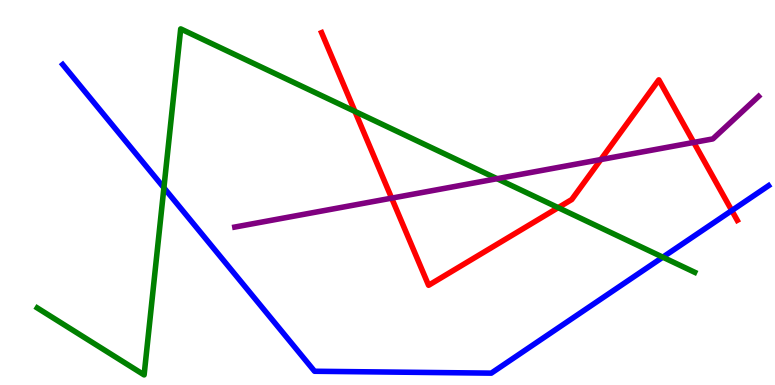[{'lines': ['blue', 'red'], 'intersections': [{'x': 9.44, 'y': 4.53}]}, {'lines': ['green', 'red'], 'intersections': [{'x': 4.58, 'y': 7.11}, {'x': 7.2, 'y': 4.61}]}, {'lines': ['purple', 'red'], 'intersections': [{'x': 5.05, 'y': 4.85}, {'x': 7.75, 'y': 5.86}, {'x': 8.95, 'y': 6.3}]}, {'lines': ['blue', 'green'], 'intersections': [{'x': 2.11, 'y': 5.12}, {'x': 8.55, 'y': 3.32}]}, {'lines': ['blue', 'purple'], 'intersections': []}, {'lines': ['green', 'purple'], 'intersections': [{'x': 6.41, 'y': 5.36}]}]